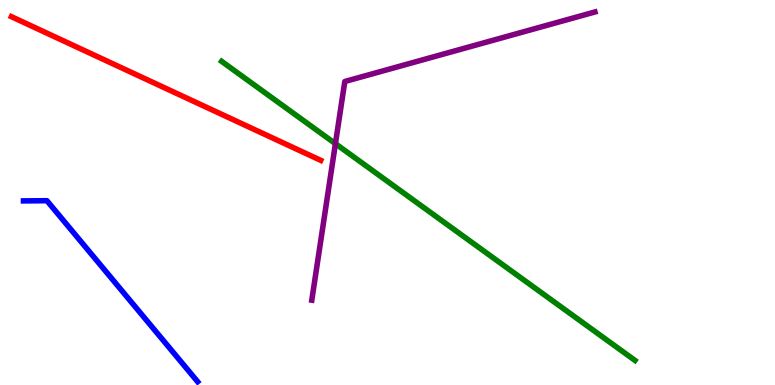[{'lines': ['blue', 'red'], 'intersections': []}, {'lines': ['green', 'red'], 'intersections': []}, {'lines': ['purple', 'red'], 'intersections': []}, {'lines': ['blue', 'green'], 'intersections': []}, {'lines': ['blue', 'purple'], 'intersections': []}, {'lines': ['green', 'purple'], 'intersections': [{'x': 4.33, 'y': 6.27}]}]